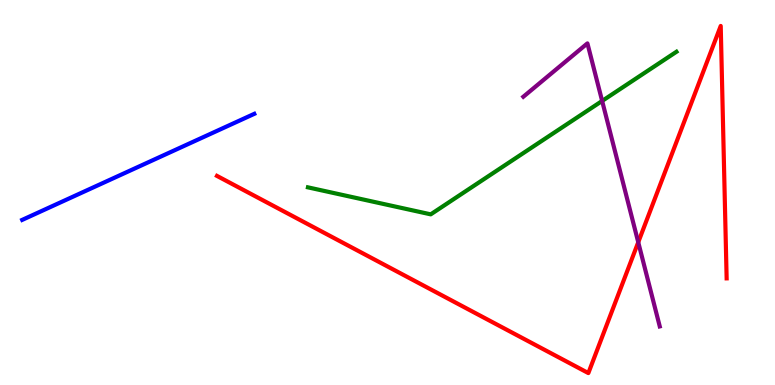[{'lines': ['blue', 'red'], 'intersections': []}, {'lines': ['green', 'red'], 'intersections': []}, {'lines': ['purple', 'red'], 'intersections': [{'x': 8.24, 'y': 3.71}]}, {'lines': ['blue', 'green'], 'intersections': []}, {'lines': ['blue', 'purple'], 'intersections': []}, {'lines': ['green', 'purple'], 'intersections': [{'x': 7.77, 'y': 7.38}]}]